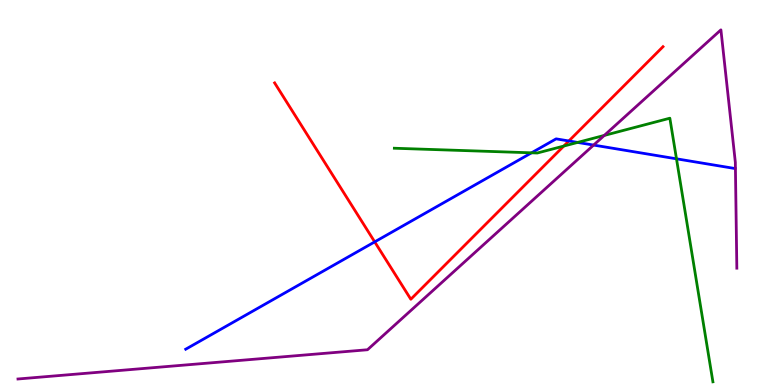[{'lines': ['blue', 'red'], 'intersections': [{'x': 4.83, 'y': 3.72}, {'x': 7.34, 'y': 6.34}]}, {'lines': ['green', 'red'], 'intersections': [{'x': 7.27, 'y': 6.21}]}, {'lines': ['purple', 'red'], 'intersections': []}, {'lines': ['blue', 'green'], 'intersections': [{'x': 6.86, 'y': 6.03}, {'x': 7.45, 'y': 6.3}, {'x': 8.73, 'y': 5.87}]}, {'lines': ['blue', 'purple'], 'intersections': [{'x': 7.66, 'y': 6.23}]}, {'lines': ['green', 'purple'], 'intersections': [{'x': 7.8, 'y': 6.48}]}]